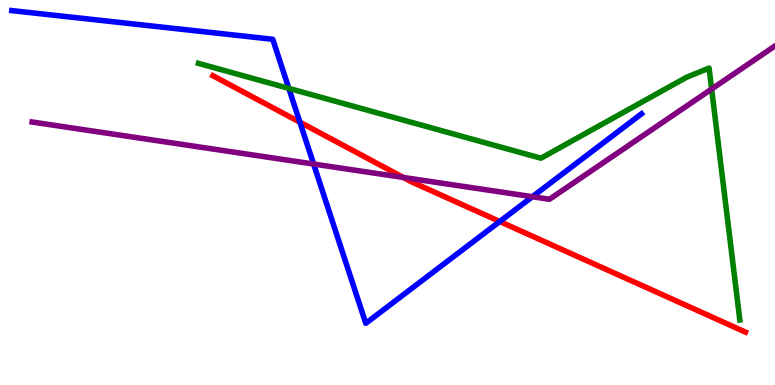[{'lines': ['blue', 'red'], 'intersections': [{'x': 3.87, 'y': 6.83}, {'x': 6.45, 'y': 4.25}]}, {'lines': ['green', 'red'], 'intersections': []}, {'lines': ['purple', 'red'], 'intersections': [{'x': 5.2, 'y': 5.39}]}, {'lines': ['blue', 'green'], 'intersections': [{'x': 3.73, 'y': 7.7}]}, {'lines': ['blue', 'purple'], 'intersections': [{'x': 4.05, 'y': 5.74}, {'x': 6.87, 'y': 4.89}]}, {'lines': ['green', 'purple'], 'intersections': [{'x': 9.18, 'y': 7.69}]}]